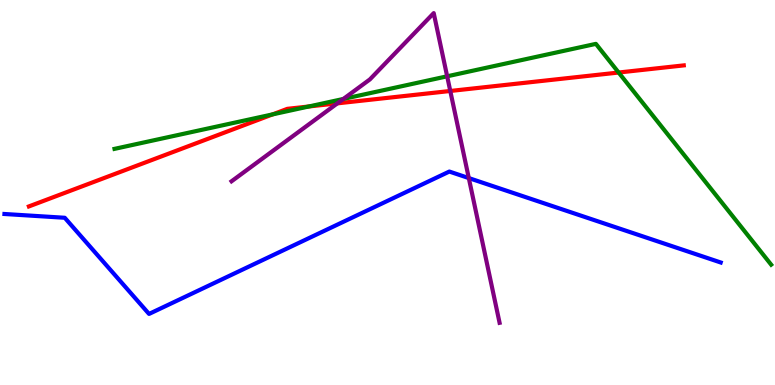[{'lines': ['blue', 'red'], 'intersections': []}, {'lines': ['green', 'red'], 'intersections': [{'x': 3.52, 'y': 7.03}, {'x': 3.98, 'y': 7.23}, {'x': 7.98, 'y': 8.12}]}, {'lines': ['purple', 'red'], 'intersections': [{'x': 4.35, 'y': 7.32}, {'x': 5.81, 'y': 7.64}]}, {'lines': ['blue', 'green'], 'intersections': []}, {'lines': ['blue', 'purple'], 'intersections': [{'x': 6.05, 'y': 5.37}]}, {'lines': ['green', 'purple'], 'intersections': [{'x': 4.43, 'y': 7.43}, {'x': 5.77, 'y': 8.02}]}]